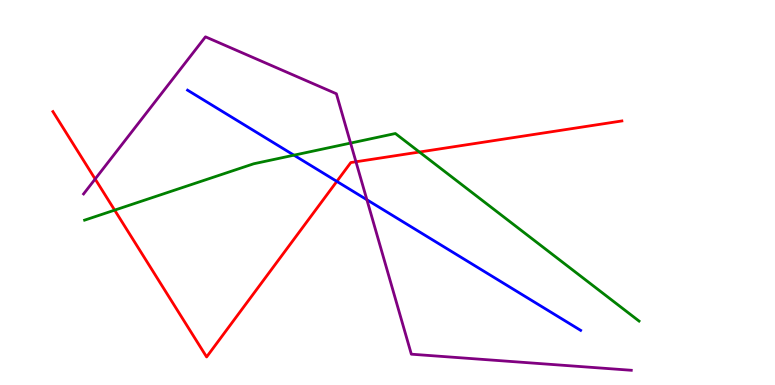[{'lines': ['blue', 'red'], 'intersections': [{'x': 4.35, 'y': 5.29}]}, {'lines': ['green', 'red'], 'intersections': [{'x': 1.48, 'y': 4.54}, {'x': 5.41, 'y': 6.05}]}, {'lines': ['purple', 'red'], 'intersections': [{'x': 1.23, 'y': 5.35}, {'x': 4.59, 'y': 5.8}]}, {'lines': ['blue', 'green'], 'intersections': [{'x': 3.79, 'y': 5.97}]}, {'lines': ['blue', 'purple'], 'intersections': [{'x': 4.73, 'y': 4.81}]}, {'lines': ['green', 'purple'], 'intersections': [{'x': 4.52, 'y': 6.28}]}]